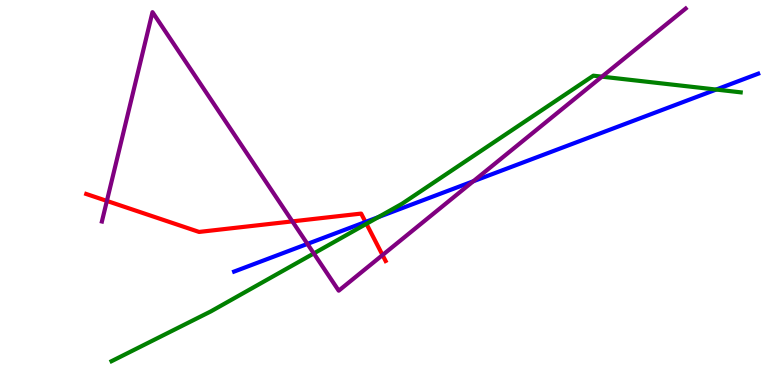[{'lines': ['blue', 'red'], 'intersections': [{'x': 4.72, 'y': 4.23}]}, {'lines': ['green', 'red'], 'intersections': [{'x': 4.73, 'y': 4.19}]}, {'lines': ['purple', 'red'], 'intersections': [{'x': 1.38, 'y': 4.78}, {'x': 3.77, 'y': 4.25}, {'x': 4.94, 'y': 3.38}]}, {'lines': ['blue', 'green'], 'intersections': [{'x': 4.88, 'y': 4.36}, {'x': 9.24, 'y': 7.67}]}, {'lines': ['blue', 'purple'], 'intersections': [{'x': 3.97, 'y': 3.67}, {'x': 6.11, 'y': 5.29}]}, {'lines': ['green', 'purple'], 'intersections': [{'x': 4.05, 'y': 3.42}, {'x': 7.77, 'y': 8.01}]}]